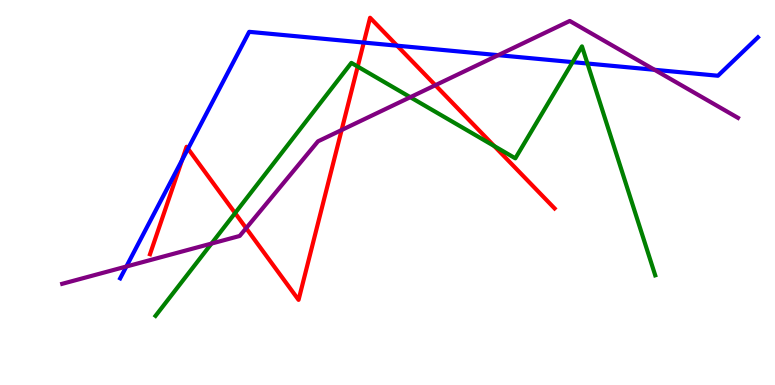[{'lines': ['blue', 'red'], 'intersections': [{'x': 2.35, 'y': 5.84}, {'x': 2.43, 'y': 6.14}, {'x': 4.69, 'y': 8.89}, {'x': 5.12, 'y': 8.81}]}, {'lines': ['green', 'red'], 'intersections': [{'x': 3.03, 'y': 4.47}, {'x': 4.62, 'y': 8.27}, {'x': 6.38, 'y': 6.21}]}, {'lines': ['purple', 'red'], 'intersections': [{'x': 3.18, 'y': 4.07}, {'x': 4.41, 'y': 6.62}, {'x': 5.62, 'y': 7.79}]}, {'lines': ['blue', 'green'], 'intersections': [{'x': 7.39, 'y': 8.39}, {'x': 7.58, 'y': 8.35}]}, {'lines': ['blue', 'purple'], 'intersections': [{'x': 1.63, 'y': 3.08}, {'x': 6.43, 'y': 8.57}, {'x': 8.45, 'y': 8.19}]}, {'lines': ['green', 'purple'], 'intersections': [{'x': 2.73, 'y': 3.67}, {'x': 5.29, 'y': 7.48}]}]